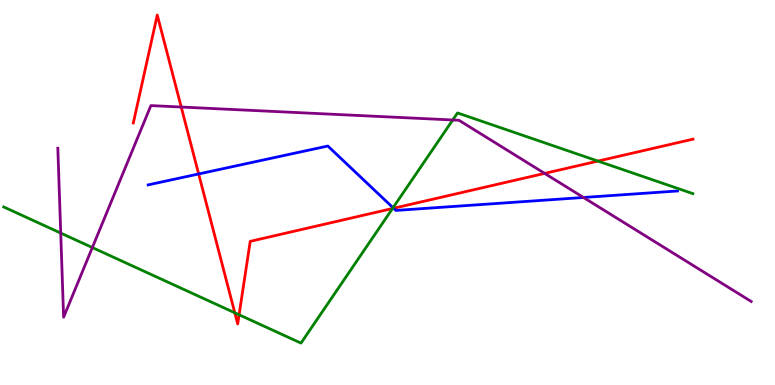[{'lines': ['blue', 'red'], 'intersections': [{'x': 2.56, 'y': 5.48}, {'x': 5.08, 'y': 4.59}]}, {'lines': ['green', 'red'], 'intersections': [{'x': 3.03, 'y': 1.88}, {'x': 3.09, 'y': 1.82}, {'x': 5.06, 'y': 4.58}, {'x': 7.72, 'y': 5.82}]}, {'lines': ['purple', 'red'], 'intersections': [{'x': 2.34, 'y': 7.22}, {'x': 7.03, 'y': 5.5}]}, {'lines': ['blue', 'green'], 'intersections': [{'x': 5.07, 'y': 4.6}]}, {'lines': ['blue', 'purple'], 'intersections': [{'x': 7.53, 'y': 4.87}]}, {'lines': ['green', 'purple'], 'intersections': [{'x': 0.784, 'y': 3.95}, {'x': 1.19, 'y': 3.57}, {'x': 5.84, 'y': 6.88}]}]